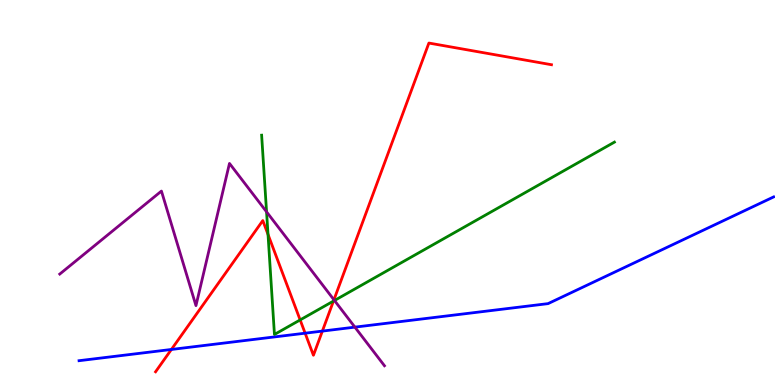[{'lines': ['blue', 'red'], 'intersections': [{'x': 2.21, 'y': 0.923}, {'x': 3.94, 'y': 1.35}, {'x': 4.16, 'y': 1.4}]}, {'lines': ['green', 'red'], 'intersections': [{'x': 3.46, 'y': 3.91}, {'x': 3.87, 'y': 1.69}, {'x': 4.3, 'y': 2.18}]}, {'lines': ['purple', 'red'], 'intersections': [{'x': 4.31, 'y': 2.21}]}, {'lines': ['blue', 'green'], 'intersections': []}, {'lines': ['blue', 'purple'], 'intersections': [{'x': 4.58, 'y': 1.5}]}, {'lines': ['green', 'purple'], 'intersections': [{'x': 3.44, 'y': 4.5}, {'x': 4.32, 'y': 2.19}]}]